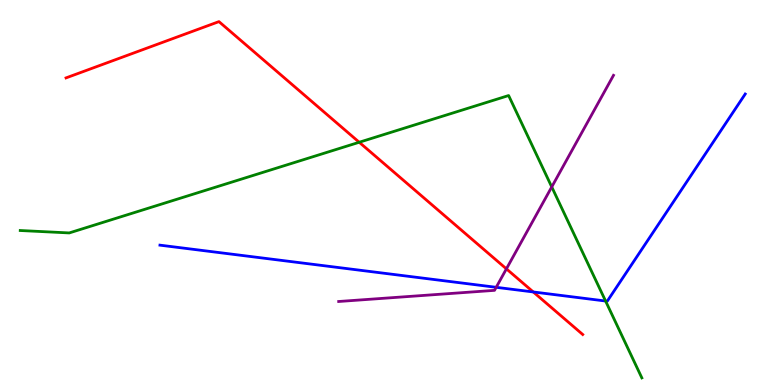[{'lines': ['blue', 'red'], 'intersections': [{'x': 6.88, 'y': 2.42}]}, {'lines': ['green', 'red'], 'intersections': [{'x': 4.64, 'y': 6.3}]}, {'lines': ['purple', 'red'], 'intersections': [{'x': 6.53, 'y': 3.02}]}, {'lines': ['blue', 'green'], 'intersections': [{'x': 7.81, 'y': 2.18}]}, {'lines': ['blue', 'purple'], 'intersections': [{'x': 6.4, 'y': 2.54}]}, {'lines': ['green', 'purple'], 'intersections': [{'x': 7.12, 'y': 5.14}]}]